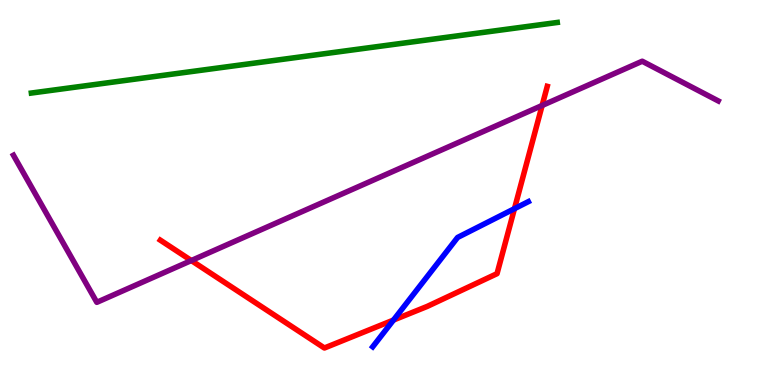[{'lines': ['blue', 'red'], 'intersections': [{'x': 5.08, 'y': 1.69}, {'x': 6.64, 'y': 4.58}]}, {'lines': ['green', 'red'], 'intersections': []}, {'lines': ['purple', 'red'], 'intersections': [{'x': 2.47, 'y': 3.23}, {'x': 7.0, 'y': 7.26}]}, {'lines': ['blue', 'green'], 'intersections': []}, {'lines': ['blue', 'purple'], 'intersections': []}, {'lines': ['green', 'purple'], 'intersections': []}]